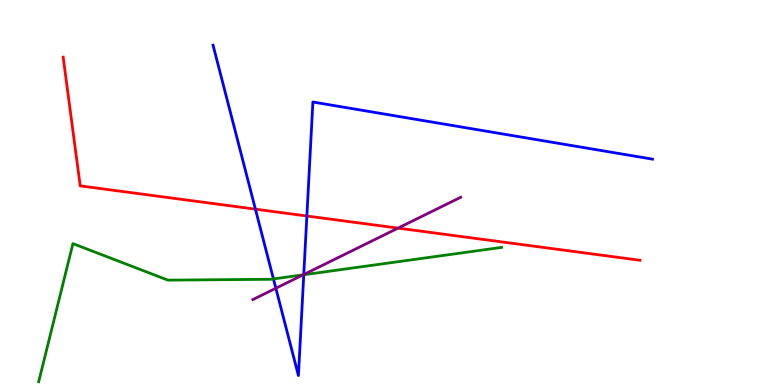[{'lines': ['blue', 'red'], 'intersections': [{'x': 3.3, 'y': 4.57}, {'x': 3.96, 'y': 4.39}]}, {'lines': ['green', 'red'], 'intersections': []}, {'lines': ['purple', 'red'], 'intersections': [{'x': 5.14, 'y': 4.07}]}, {'lines': ['blue', 'green'], 'intersections': [{'x': 3.53, 'y': 2.75}, {'x': 3.92, 'y': 2.86}]}, {'lines': ['blue', 'purple'], 'intersections': [{'x': 3.56, 'y': 2.51}, {'x': 3.92, 'y': 2.87}]}, {'lines': ['green', 'purple'], 'intersections': [{'x': 3.91, 'y': 2.86}]}]